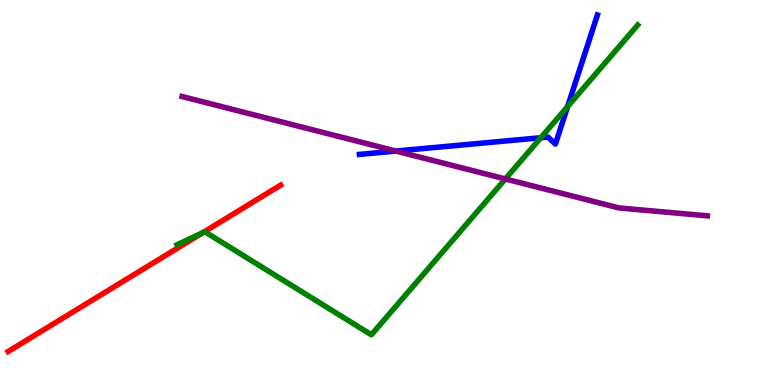[{'lines': ['blue', 'red'], 'intersections': []}, {'lines': ['green', 'red'], 'intersections': [{'x': 2.62, 'y': 3.95}]}, {'lines': ['purple', 'red'], 'intersections': []}, {'lines': ['blue', 'green'], 'intersections': [{'x': 6.98, 'y': 6.42}, {'x': 7.32, 'y': 7.23}]}, {'lines': ['blue', 'purple'], 'intersections': [{'x': 5.11, 'y': 6.08}]}, {'lines': ['green', 'purple'], 'intersections': [{'x': 6.52, 'y': 5.35}]}]